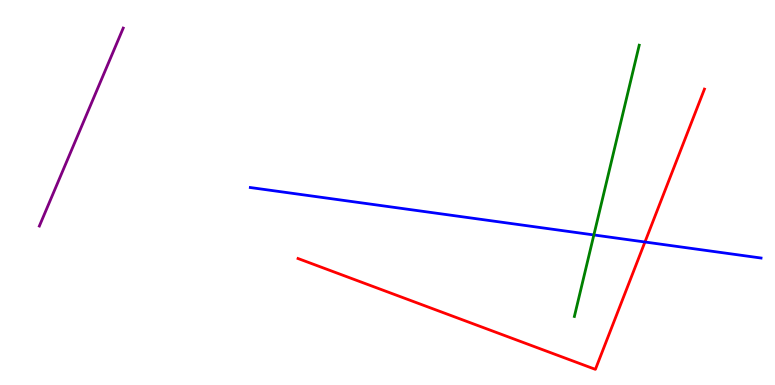[{'lines': ['blue', 'red'], 'intersections': [{'x': 8.32, 'y': 3.71}]}, {'lines': ['green', 'red'], 'intersections': []}, {'lines': ['purple', 'red'], 'intersections': []}, {'lines': ['blue', 'green'], 'intersections': [{'x': 7.66, 'y': 3.9}]}, {'lines': ['blue', 'purple'], 'intersections': []}, {'lines': ['green', 'purple'], 'intersections': []}]